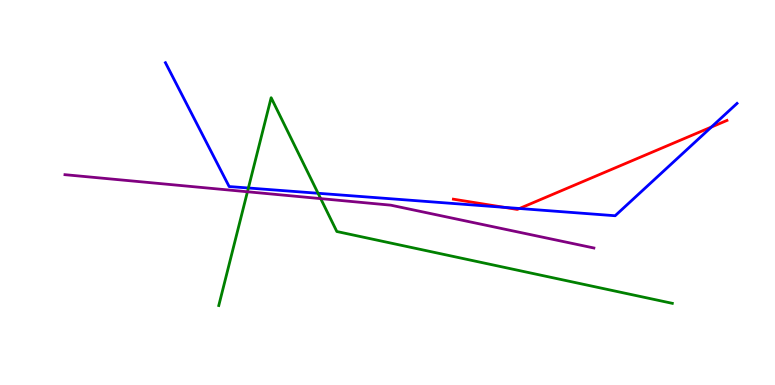[{'lines': ['blue', 'red'], 'intersections': [{'x': 6.51, 'y': 4.61}, {'x': 6.7, 'y': 4.58}, {'x': 9.18, 'y': 6.7}]}, {'lines': ['green', 'red'], 'intersections': []}, {'lines': ['purple', 'red'], 'intersections': []}, {'lines': ['blue', 'green'], 'intersections': [{'x': 3.21, 'y': 5.12}, {'x': 4.1, 'y': 4.98}]}, {'lines': ['blue', 'purple'], 'intersections': []}, {'lines': ['green', 'purple'], 'intersections': [{'x': 3.19, 'y': 5.02}, {'x': 4.14, 'y': 4.84}]}]